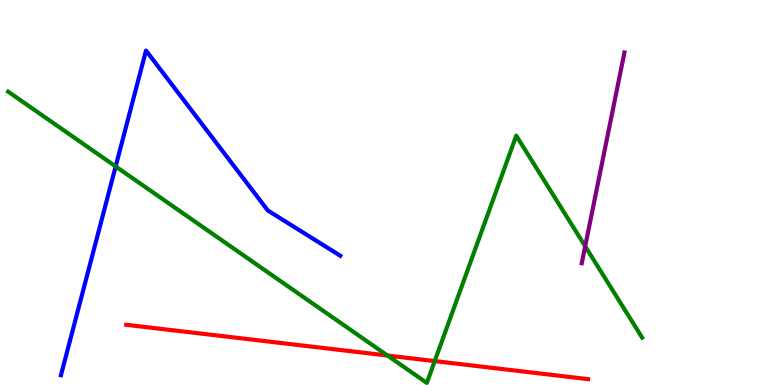[{'lines': ['blue', 'red'], 'intersections': []}, {'lines': ['green', 'red'], 'intersections': [{'x': 5.0, 'y': 0.765}, {'x': 5.61, 'y': 0.621}]}, {'lines': ['purple', 'red'], 'intersections': []}, {'lines': ['blue', 'green'], 'intersections': [{'x': 1.49, 'y': 5.68}]}, {'lines': ['blue', 'purple'], 'intersections': []}, {'lines': ['green', 'purple'], 'intersections': [{'x': 7.55, 'y': 3.6}]}]